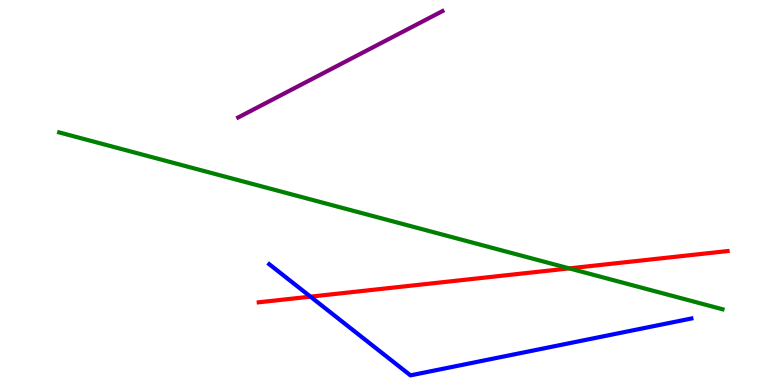[{'lines': ['blue', 'red'], 'intersections': [{'x': 4.01, 'y': 2.29}]}, {'lines': ['green', 'red'], 'intersections': [{'x': 7.34, 'y': 3.03}]}, {'lines': ['purple', 'red'], 'intersections': []}, {'lines': ['blue', 'green'], 'intersections': []}, {'lines': ['blue', 'purple'], 'intersections': []}, {'lines': ['green', 'purple'], 'intersections': []}]